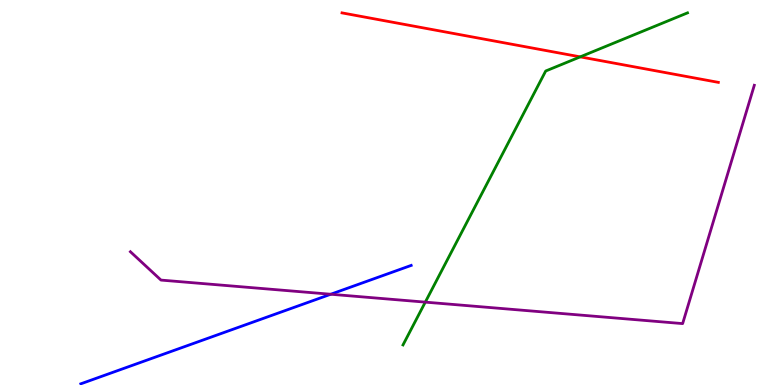[{'lines': ['blue', 'red'], 'intersections': []}, {'lines': ['green', 'red'], 'intersections': [{'x': 7.49, 'y': 8.52}]}, {'lines': ['purple', 'red'], 'intersections': []}, {'lines': ['blue', 'green'], 'intersections': []}, {'lines': ['blue', 'purple'], 'intersections': [{'x': 4.27, 'y': 2.36}]}, {'lines': ['green', 'purple'], 'intersections': [{'x': 5.49, 'y': 2.15}]}]